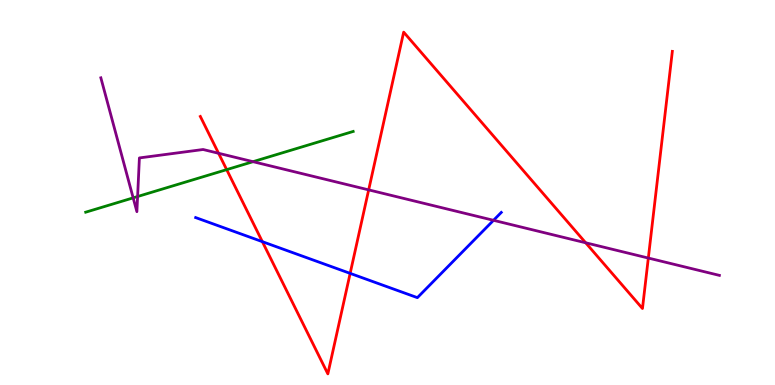[{'lines': ['blue', 'red'], 'intersections': [{'x': 3.39, 'y': 3.72}, {'x': 4.52, 'y': 2.9}]}, {'lines': ['green', 'red'], 'intersections': [{'x': 2.92, 'y': 5.59}]}, {'lines': ['purple', 'red'], 'intersections': [{'x': 2.82, 'y': 6.02}, {'x': 4.76, 'y': 5.07}, {'x': 7.56, 'y': 3.69}, {'x': 8.37, 'y': 3.3}]}, {'lines': ['blue', 'green'], 'intersections': []}, {'lines': ['blue', 'purple'], 'intersections': [{'x': 6.37, 'y': 4.28}]}, {'lines': ['green', 'purple'], 'intersections': [{'x': 1.72, 'y': 4.86}, {'x': 1.78, 'y': 4.9}, {'x': 3.26, 'y': 5.8}]}]